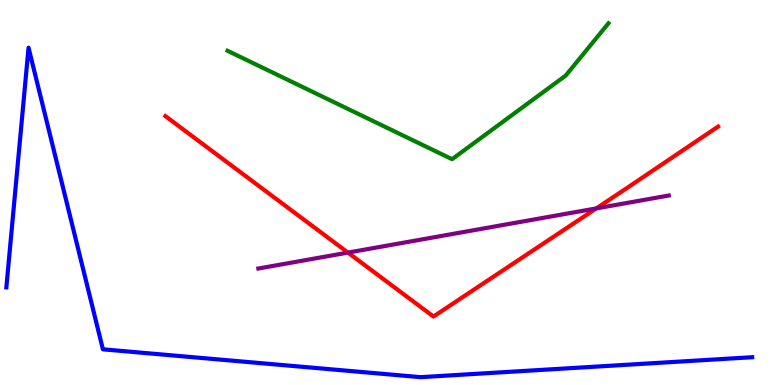[{'lines': ['blue', 'red'], 'intersections': []}, {'lines': ['green', 'red'], 'intersections': []}, {'lines': ['purple', 'red'], 'intersections': [{'x': 4.49, 'y': 3.44}, {'x': 7.69, 'y': 4.59}]}, {'lines': ['blue', 'green'], 'intersections': []}, {'lines': ['blue', 'purple'], 'intersections': []}, {'lines': ['green', 'purple'], 'intersections': []}]